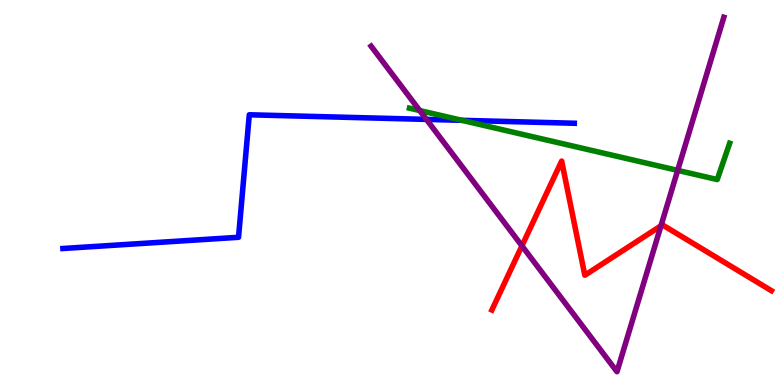[{'lines': ['blue', 'red'], 'intersections': []}, {'lines': ['green', 'red'], 'intersections': []}, {'lines': ['purple', 'red'], 'intersections': [{'x': 6.73, 'y': 3.61}, {'x': 8.53, 'y': 4.13}]}, {'lines': ['blue', 'green'], 'intersections': [{'x': 5.96, 'y': 6.87}]}, {'lines': ['blue', 'purple'], 'intersections': [{'x': 5.5, 'y': 6.9}]}, {'lines': ['green', 'purple'], 'intersections': [{'x': 5.42, 'y': 7.13}, {'x': 8.74, 'y': 5.57}]}]